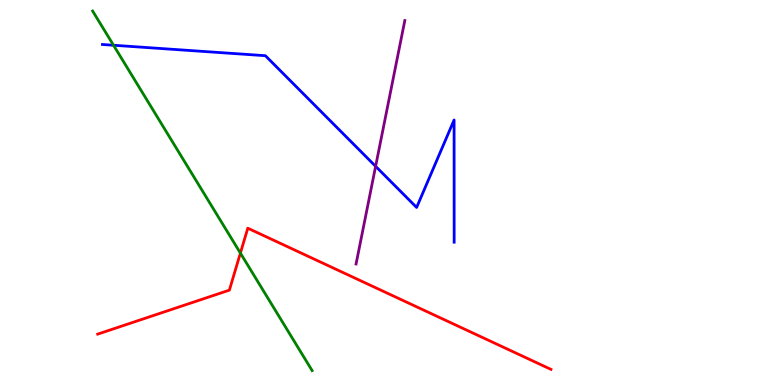[{'lines': ['blue', 'red'], 'intersections': []}, {'lines': ['green', 'red'], 'intersections': [{'x': 3.1, 'y': 3.43}]}, {'lines': ['purple', 'red'], 'intersections': []}, {'lines': ['blue', 'green'], 'intersections': [{'x': 1.46, 'y': 8.82}]}, {'lines': ['blue', 'purple'], 'intersections': [{'x': 4.85, 'y': 5.68}]}, {'lines': ['green', 'purple'], 'intersections': []}]